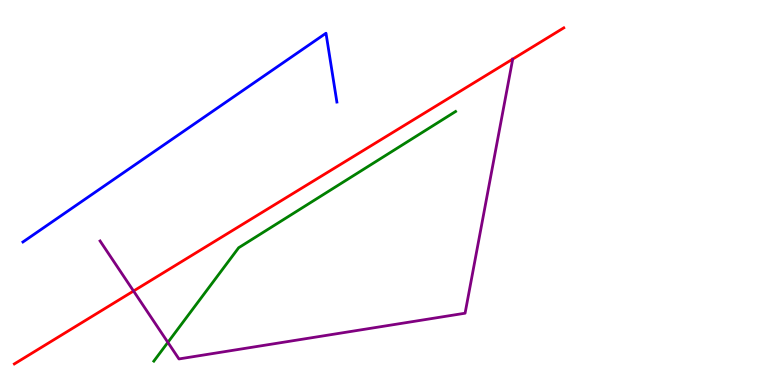[{'lines': ['blue', 'red'], 'intersections': []}, {'lines': ['green', 'red'], 'intersections': []}, {'lines': ['purple', 'red'], 'intersections': [{'x': 1.72, 'y': 2.44}]}, {'lines': ['blue', 'green'], 'intersections': []}, {'lines': ['blue', 'purple'], 'intersections': []}, {'lines': ['green', 'purple'], 'intersections': [{'x': 2.17, 'y': 1.11}]}]